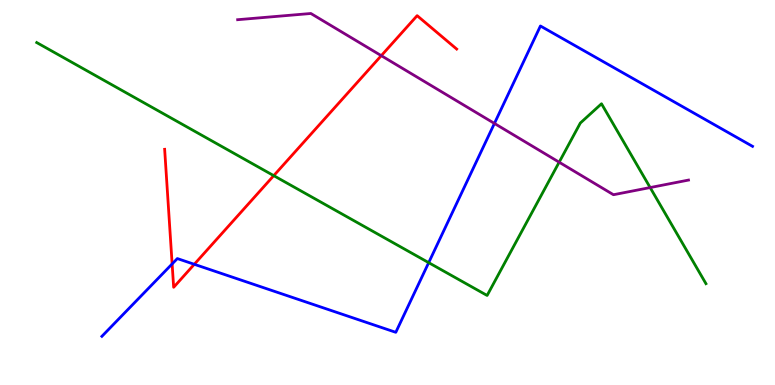[{'lines': ['blue', 'red'], 'intersections': [{'x': 2.22, 'y': 3.14}, {'x': 2.51, 'y': 3.14}]}, {'lines': ['green', 'red'], 'intersections': [{'x': 3.53, 'y': 5.44}]}, {'lines': ['purple', 'red'], 'intersections': [{'x': 4.92, 'y': 8.55}]}, {'lines': ['blue', 'green'], 'intersections': [{'x': 5.53, 'y': 3.18}]}, {'lines': ['blue', 'purple'], 'intersections': [{'x': 6.38, 'y': 6.79}]}, {'lines': ['green', 'purple'], 'intersections': [{'x': 7.21, 'y': 5.79}, {'x': 8.39, 'y': 5.13}]}]